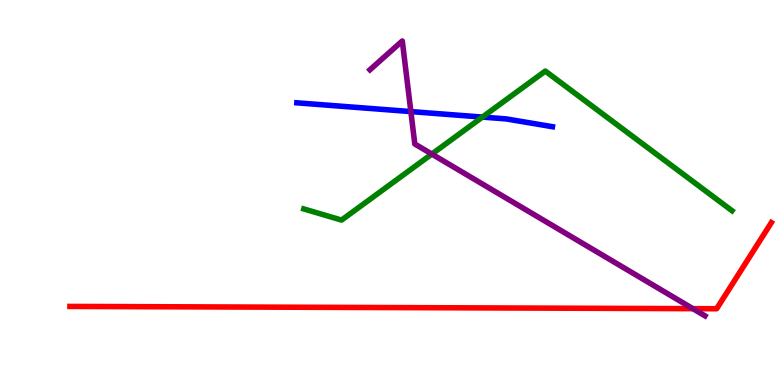[{'lines': ['blue', 'red'], 'intersections': []}, {'lines': ['green', 'red'], 'intersections': []}, {'lines': ['purple', 'red'], 'intersections': [{'x': 8.94, 'y': 1.98}]}, {'lines': ['blue', 'green'], 'intersections': [{'x': 6.22, 'y': 6.96}]}, {'lines': ['blue', 'purple'], 'intersections': [{'x': 5.3, 'y': 7.1}]}, {'lines': ['green', 'purple'], 'intersections': [{'x': 5.57, 'y': 6.0}]}]